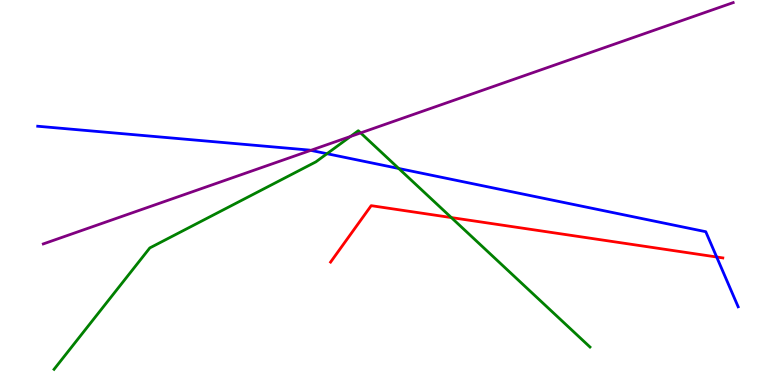[{'lines': ['blue', 'red'], 'intersections': [{'x': 9.25, 'y': 3.32}]}, {'lines': ['green', 'red'], 'intersections': [{'x': 5.82, 'y': 4.35}]}, {'lines': ['purple', 'red'], 'intersections': []}, {'lines': ['blue', 'green'], 'intersections': [{'x': 4.22, 'y': 6.01}, {'x': 5.14, 'y': 5.62}]}, {'lines': ['blue', 'purple'], 'intersections': [{'x': 4.01, 'y': 6.09}]}, {'lines': ['green', 'purple'], 'intersections': [{'x': 4.52, 'y': 6.46}, {'x': 4.65, 'y': 6.55}]}]